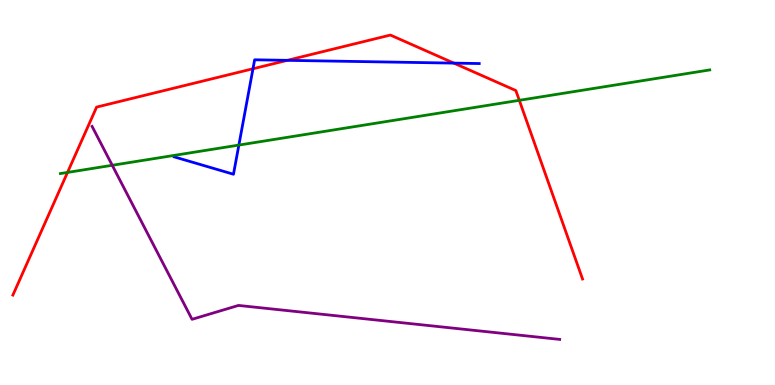[{'lines': ['blue', 'red'], 'intersections': [{'x': 3.26, 'y': 8.21}, {'x': 3.71, 'y': 8.43}, {'x': 5.86, 'y': 8.36}]}, {'lines': ['green', 'red'], 'intersections': [{'x': 0.871, 'y': 5.52}, {'x': 6.7, 'y': 7.39}]}, {'lines': ['purple', 'red'], 'intersections': []}, {'lines': ['blue', 'green'], 'intersections': [{'x': 3.08, 'y': 6.23}]}, {'lines': ['blue', 'purple'], 'intersections': []}, {'lines': ['green', 'purple'], 'intersections': [{'x': 1.45, 'y': 5.71}]}]